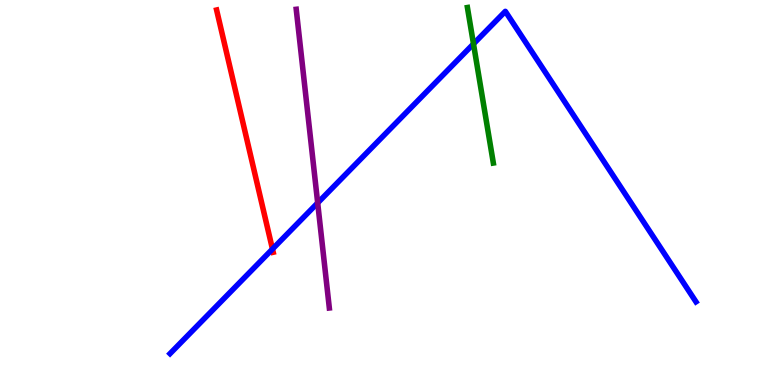[{'lines': ['blue', 'red'], 'intersections': [{'x': 3.52, 'y': 3.53}]}, {'lines': ['green', 'red'], 'intersections': []}, {'lines': ['purple', 'red'], 'intersections': []}, {'lines': ['blue', 'green'], 'intersections': [{'x': 6.11, 'y': 8.86}]}, {'lines': ['blue', 'purple'], 'intersections': [{'x': 4.1, 'y': 4.73}]}, {'lines': ['green', 'purple'], 'intersections': []}]